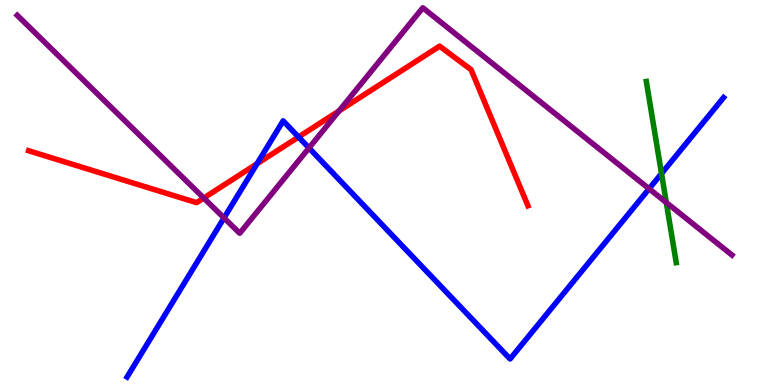[{'lines': ['blue', 'red'], 'intersections': [{'x': 3.32, 'y': 5.75}, {'x': 3.85, 'y': 6.44}]}, {'lines': ['green', 'red'], 'intersections': []}, {'lines': ['purple', 'red'], 'intersections': [{'x': 2.63, 'y': 4.86}, {'x': 4.38, 'y': 7.12}]}, {'lines': ['blue', 'green'], 'intersections': [{'x': 8.54, 'y': 5.49}]}, {'lines': ['blue', 'purple'], 'intersections': [{'x': 2.89, 'y': 4.34}, {'x': 3.99, 'y': 6.16}, {'x': 8.38, 'y': 5.1}]}, {'lines': ['green', 'purple'], 'intersections': [{'x': 8.6, 'y': 4.74}]}]